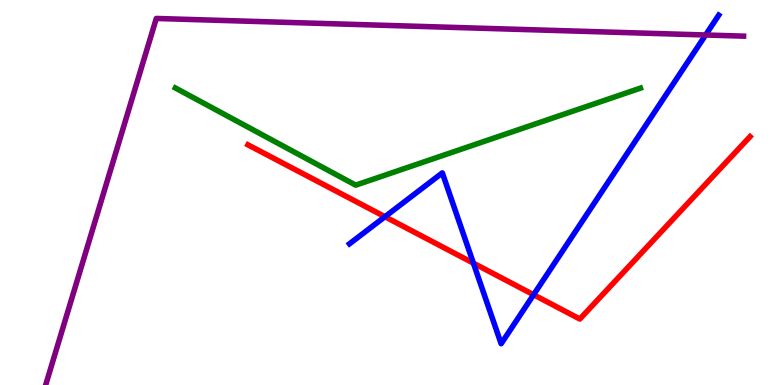[{'lines': ['blue', 'red'], 'intersections': [{'x': 4.97, 'y': 4.37}, {'x': 6.11, 'y': 3.17}, {'x': 6.89, 'y': 2.34}]}, {'lines': ['green', 'red'], 'intersections': []}, {'lines': ['purple', 'red'], 'intersections': []}, {'lines': ['blue', 'green'], 'intersections': []}, {'lines': ['blue', 'purple'], 'intersections': [{'x': 9.1, 'y': 9.09}]}, {'lines': ['green', 'purple'], 'intersections': []}]